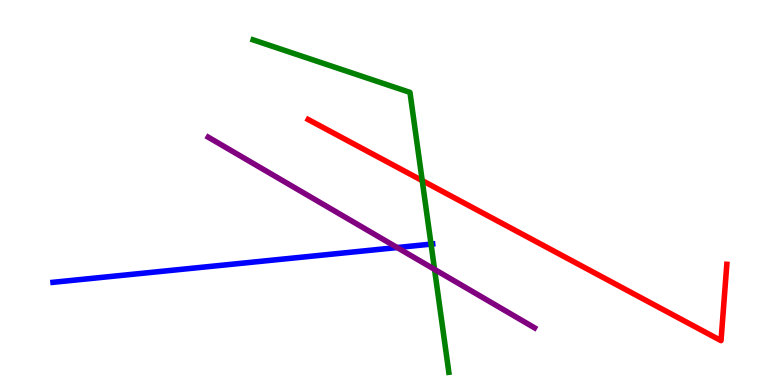[{'lines': ['blue', 'red'], 'intersections': []}, {'lines': ['green', 'red'], 'intersections': [{'x': 5.45, 'y': 5.31}]}, {'lines': ['purple', 'red'], 'intersections': []}, {'lines': ['blue', 'green'], 'intersections': [{'x': 5.56, 'y': 3.66}]}, {'lines': ['blue', 'purple'], 'intersections': [{'x': 5.12, 'y': 3.57}]}, {'lines': ['green', 'purple'], 'intersections': [{'x': 5.61, 'y': 3.0}]}]